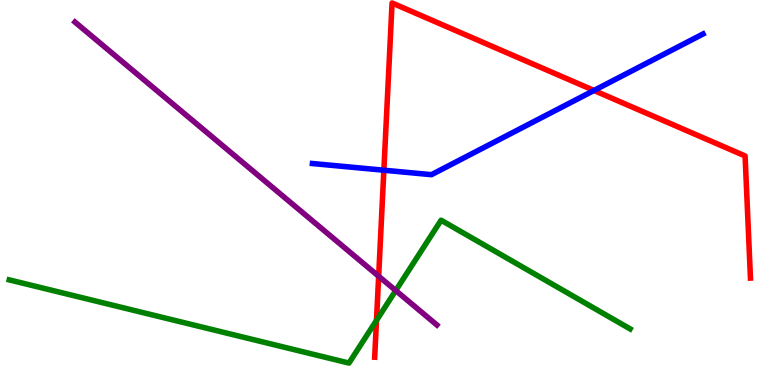[{'lines': ['blue', 'red'], 'intersections': [{'x': 4.95, 'y': 5.58}, {'x': 7.66, 'y': 7.65}]}, {'lines': ['green', 'red'], 'intersections': [{'x': 4.86, 'y': 1.68}]}, {'lines': ['purple', 'red'], 'intersections': [{'x': 4.89, 'y': 2.82}]}, {'lines': ['blue', 'green'], 'intersections': []}, {'lines': ['blue', 'purple'], 'intersections': []}, {'lines': ['green', 'purple'], 'intersections': [{'x': 5.11, 'y': 2.45}]}]